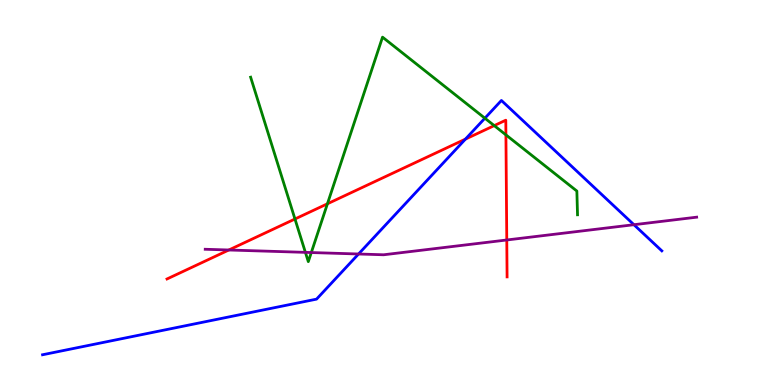[{'lines': ['blue', 'red'], 'intersections': [{'x': 6.01, 'y': 6.39}]}, {'lines': ['green', 'red'], 'intersections': [{'x': 3.81, 'y': 4.31}, {'x': 4.22, 'y': 4.71}, {'x': 6.38, 'y': 6.74}, {'x': 6.53, 'y': 6.5}]}, {'lines': ['purple', 'red'], 'intersections': [{'x': 2.95, 'y': 3.51}, {'x': 6.54, 'y': 3.77}]}, {'lines': ['blue', 'green'], 'intersections': [{'x': 6.26, 'y': 6.93}]}, {'lines': ['blue', 'purple'], 'intersections': [{'x': 4.63, 'y': 3.4}, {'x': 8.18, 'y': 4.16}]}, {'lines': ['green', 'purple'], 'intersections': [{'x': 3.94, 'y': 3.45}, {'x': 4.02, 'y': 3.44}]}]